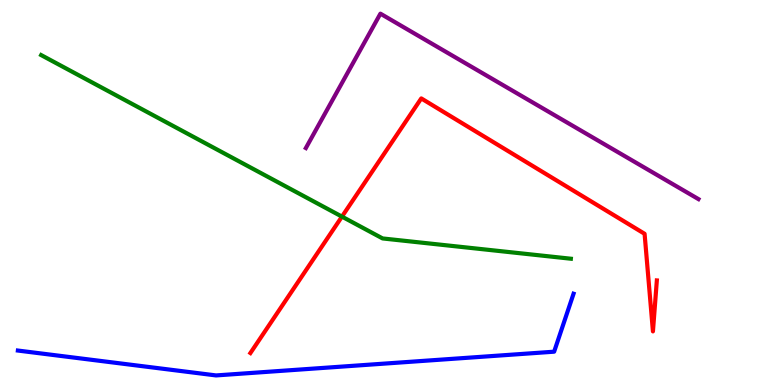[{'lines': ['blue', 'red'], 'intersections': []}, {'lines': ['green', 'red'], 'intersections': [{'x': 4.41, 'y': 4.37}]}, {'lines': ['purple', 'red'], 'intersections': []}, {'lines': ['blue', 'green'], 'intersections': []}, {'lines': ['blue', 'purple'], 'intersections': []}, {'lines': ['green', 'purple'], 'intersections': []}]